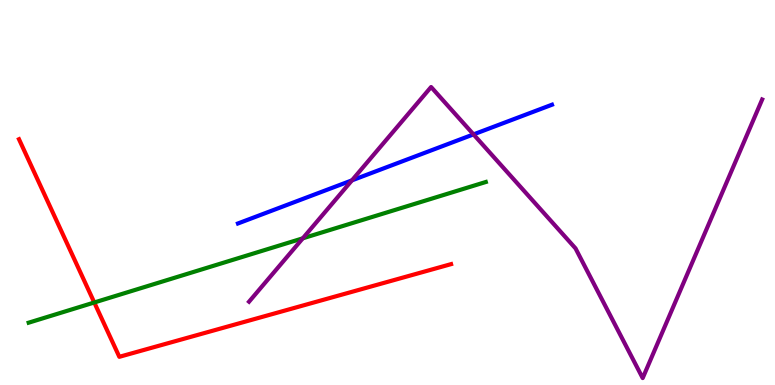[{'lines': ['blue', 'red'], 'intersections': []}, {'lines': ['green', 'red'], 'intersections': [{'x': 1.22, 'y': 2.14}]}, {'lines': ['purple', 'red'], 'intersections': []}, {'lines': ['blue', 'green'], 'intersections': []}, {'lines': ['blue', 'purple'], 'intersections': [{'x': 4.54, 'y': 5.32}, {'x': 6.11, 'y': 6.51}]}, {'lines': ['green', 'purple'], 'intersections': [{'x': 3.91, 'y': 3.81}]}]